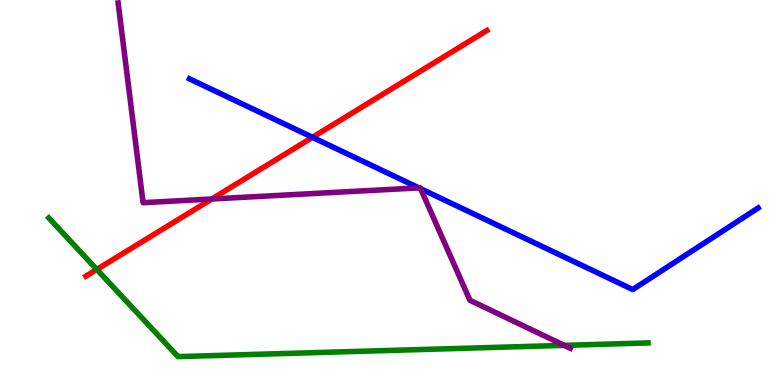[{'lines': ['blue', 'red'], 'intersections': [{'x': 4.03, 'y': 6.43}]}, {'lines': ['green', 'red'], 'intersections': [{'x': 1.25, 'y': 3.0}]}, {'lines': ['purple', 'red'], 'intersections': [{'x': 2.73, 'y': 4.83}]}, {'lines': ['blue', 'green'], 'intersections': []}, {'lines': ['blue', 'purple'], 'intersections': [{'x': 5.4, 'y': 5.12}, {'x': 5.43, 'y': 5.1}]}, {'lines': ['green', 'purple'], 'intersections': [{'x': 7.28, 'y': 1.03}]}]